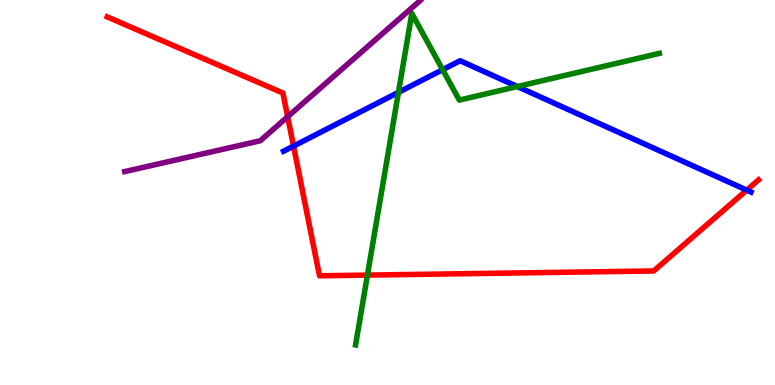[{'lines': ['blue', 'red'], 'intersections': [{'x': 3.79, 'y': 6.21}, {'x': 9.64, 'y': 5.06}]}, {'lines': ['green', 'red'], 'intersections': [{'x': 4.74, 'y': 2.85}]}, {'lines': ['purple', 'red'], 'intersections': [{'x': 3.71, 'y': 6.97}]}, {'lines': ['blue', 'green'], 'intersections': [{'x': 5.14, 'y': 7.6}, {'x': 5.71, 'y': 8.19}, {'x': 6.67, 'y': 7.75}]}, {'lines': ['blue', 'purple'], 'intersections': []}, {'lines': ['green', 'purple'], 'intersections': []}]